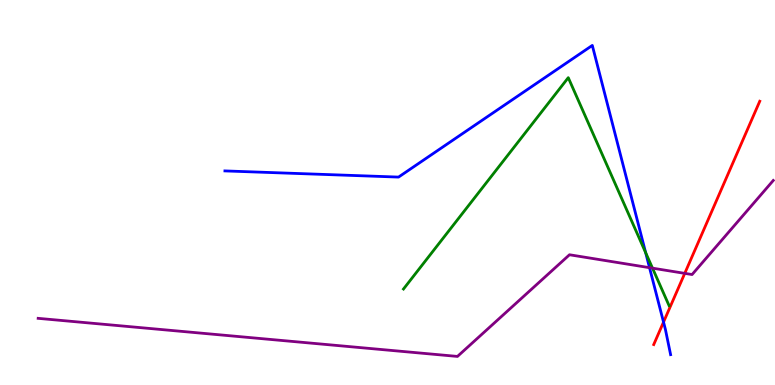[{'lines': ['blue', 'red'], 'intersections': [{'x': 8.56, 'y': 1.63}]}, {'lines': ['green', 'red'], 'intersections': []}, {'lines': ['purple', 'red'], 'intersections': [{'x': 8.84, 'y': 2.9}]}, {'lines': ['blue', 'green'], 'intersections': [{'x': 8.33, 'y': 3.44}]}, {'lines': ['blue', 'purple'], 'intersections': [{'x': 8.38, 'y': 3.05}]}, {'lines': ['green', 'purple'], 'intersections': [{'x': 8.42, 'y': 3.03}]}]